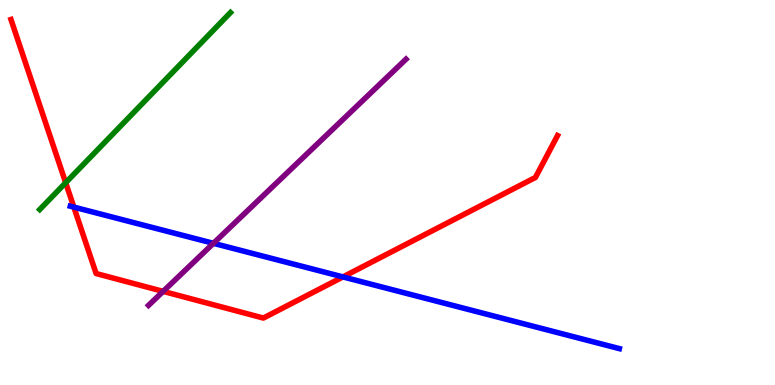[{'lines': ['blue', 'red'], 'intersections': [{'x': 0.953, 'y': 4.62}, {'x': 4.43, 'y': 2.81}]}, {'lines': ['green', 'red'], 'intersections': [{'x': 0.847, 'y': 5.25}]}, {'lines': ['purple', 'red'], 'intersections': [{'x': 2.11, 'y': 2.43}]}, {'lines': ['blue', 'green'], 'intersections': []}, {'lines': ['blue', 'purple'], 'intersections': [{'x': 2.75, 'y': 3.68}]}, {'lines': ['green', 'purple'], 'intersections': []}]